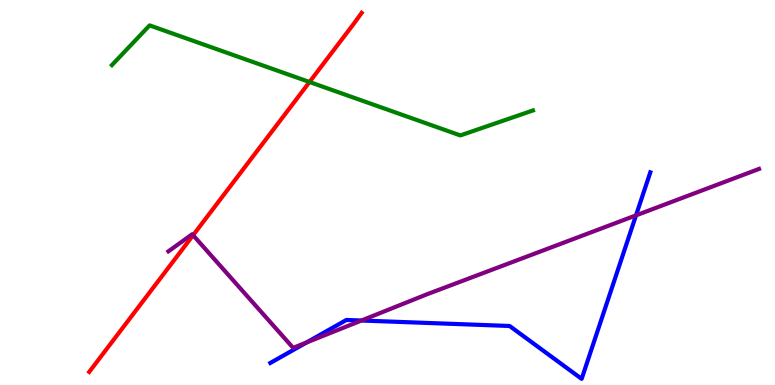[{'lines': ['blue', 'red'], 'intersections': []}, {'lines': ['green', 'red'], 'intersections': [{'x': 3.99, 'y': 7.87}]}, {'lines': ['purple', 'red'], 'intersections': [{'x': 2.49, 'y': 3.89}]}, {'lines': ['blue', 'green'], 'intersections': []}, {'lines': ['blue', 'purple'], 'intersections': [{'x': 3.95, 'y': 1.1}, {'x': 4.66, 'y': 1.67}, {'x': 8.21, 'y': 4.41}]}, {'lines': ['green', 'purple'], 'intersections': []}]